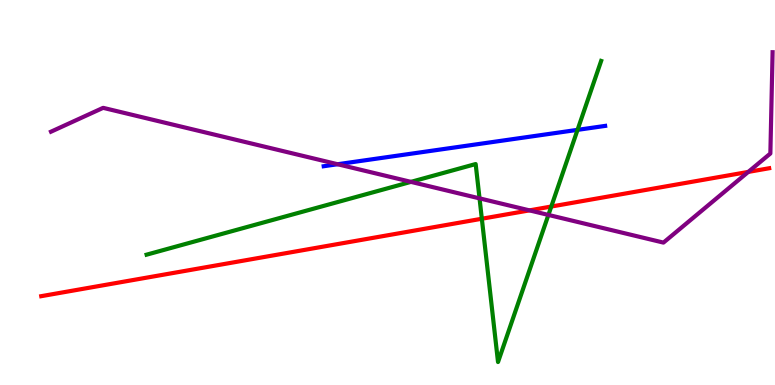[{'lines': ['blue', 'red'], 'intersections': []}, {'lines': ['green', 'red'], 'intersections': [{'x': 6.22, 'y': 4.32}, {'x': 7.11, 'y': 4.64}]}, {'lines': ['purple', 'red'], 'intersections': [{'x': 6.83, 'y': 4.54}, {'x': 9.66, 'y': 5.53}]}, {'lines': ['blue', 'green'], 'intersections': [{'x': 7.45, 'y': 6.63}]}, {'lines': ['blue', 'purple'], 'intersections': [{'x': 4.36, 'y': 5.73}]}, {'lines': ['green', 'purple'], 'intersections': [{'x': 5.3, 'y': 5.28}, {'x': 6.19, 'y': 4.85}, {'x': 7.08, 'y': 4.42}]}]